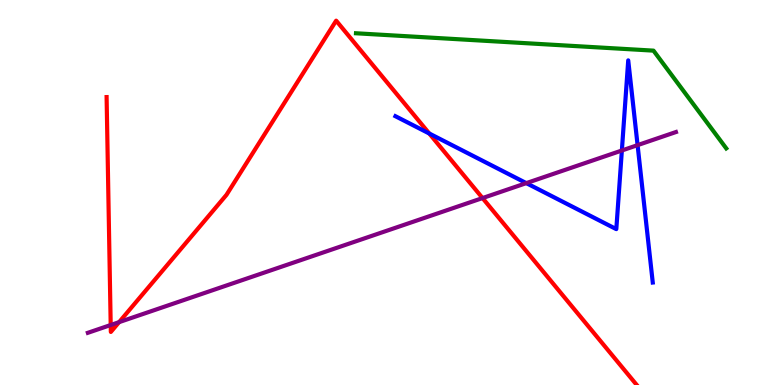[{'lines': ['blue', 'red'], 'intersections': [{'x': 5.54, 'y': 6.53}]}, {'lines': ['green', 'red'], 'intersections': []}, {'lines': ['purple', 'red'], 'intersections': [{'x': 1.43, 'y': 1.56}, {'x': 1.54, 'y': 1.63}, {'x': 6.23, 'y': 4.86}]}, {'lines': ['blue', 'green'], 'intersections': []}, {'lines': ['blue', 'purple'], 'intersections': [{'x': 6.79, 'y': 5.24}, {'x': 8.02, 'y': 6.09}, {'x': 8.23, 'y': 6.23}]}, {'lines': ['green', 'purple'], 'intersections': []}]